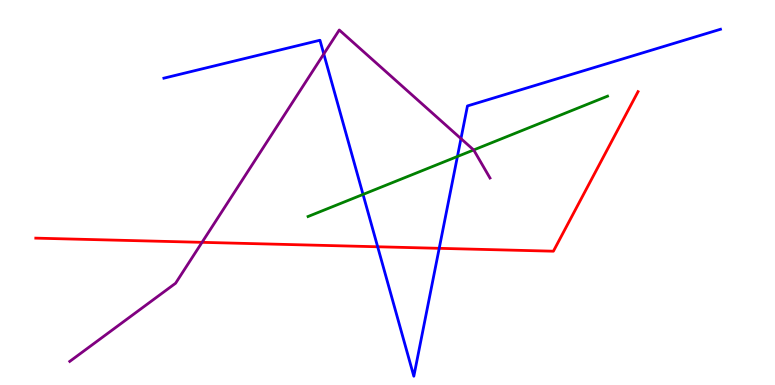[{'lines': ['blue', 'red'], 'intersections': [{'x': 4.87, 'y': 3.59}, {'x': 5.67, 'y': 3.55}]}, {'lines': ['green', 'red'], 'intersections': []}, {'lines': ['purple', 'red'], 'intersections': [{'x': 2.61, 'y': 3.71}]}, {'lines': ['blue', 'green'], 'intersections': [{'x': 4.68, 'y': 4.95}, {'x': 5.9, 'y': 5.94}]}, {'lines': ['blue', 'purple'], 'intersections': [{'x': 4.18, 'y': 8.6}, {'x': 5.95, 'y': 6.4}]}, {'lines': ['green', 'purple'], 'intersections': [{'x': 6.11, 'y': 6.1}]}]